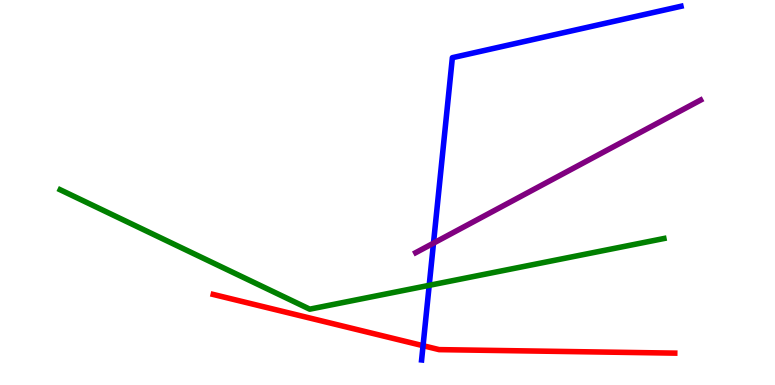[{'lines': ['blue', 'red'], 'intersections': [{'x': 5.46, 'y': 1.02}]}, {'lines': ['green', 'red'], 'intersections': []}, {'lines': ['purple', 'red'], 'intersections': []}, {'lines': ['blue', 'green'], 'intersections': [{'x': 5.54, 'y': 2.59}]}, {'lines': ['blue', 'purple'], 'intersections': [{'x': 5.59, 'y': 3.68}]}, {'lines': ['green', 'purple'], 'intersections': []}]